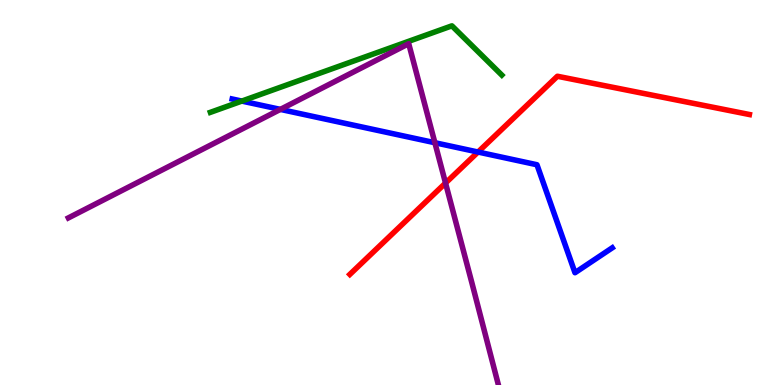[{'lines': ['blue', 'red'], 'intersections': [{'x': 6.17, 'y': 6.05}]}, {'lines': ['green', 'red'], 'intersections': []}, {'lines': ['purple', 'red'], 'intersections': [{'x': 5.75, 'y': 5.25}]}, {'lines': ['blue', 'green'], 'intersections': [{'x': 3.12, 'y': 7.37}]}, {'lines': ['blue', 'purple'], 'intersections': [{'x': 3.62, 'y': 7.16}, {'x': 5.61, 'y': 6.29}]}, {'lines': ['green', 'purple'], 'intersections': []}]